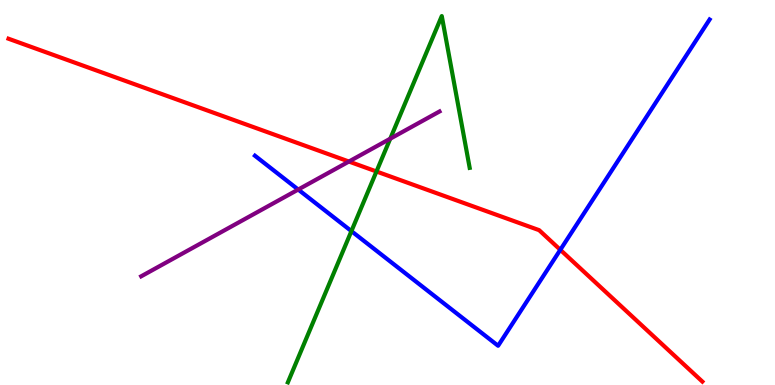[{'lines': ['blue', 'red'], 'intersections': [{'x': 7.23, 'y': 3.51}]}, {'lines': ['green', 'red'], 'intersections': [{'x': 4.86, 'y': 5.55}]}, {'lines': ['purple', 'red'], 'intersections': [{'x': 4.5, 'y': 5.8}]}, {'lines': ['blue', 'green'], 'intersections': [{'x': 4.53, 'y': 4.0}]}, {'lines': ['blue', 'purple'], 'intersections': [{'x': 3.85, 'y': 5.08}]}, {'lines': ['green', 'purple'], 'intersections': [{'x': 5.04, 'y': 6.4}]}]